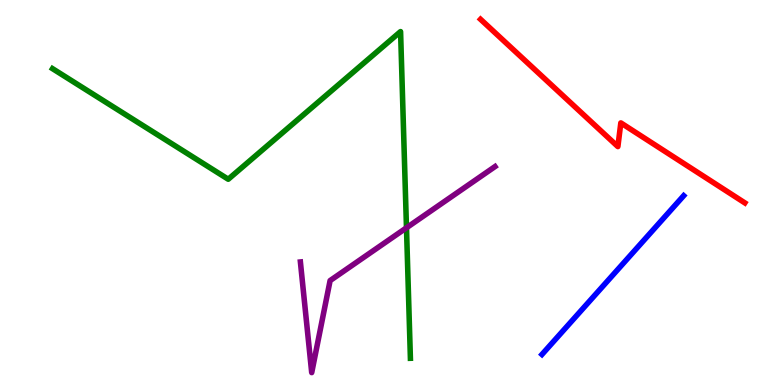[{'lines': ['blue', 'red'], 'intersections': []}, {'lines': ['green', 'red'], 'intersections': []}, {'lines': ['purple', 'red'], 'intersections': []}, {'lines': ['blue', 'green'], 'intersections': []}, {'lines': ['blue', 'purple'], 'intersections': []}, {'lines': ['green', 'purple'], 'intersections': [{'x': 5.24, 'y': 4.08}]}]